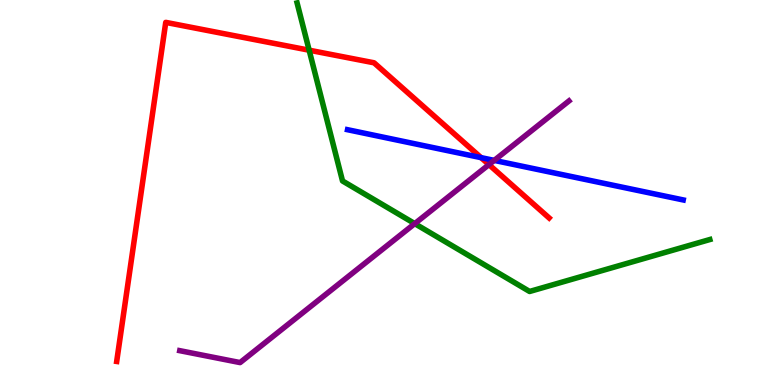[{'lines': ['blue', 'red'], 'intersections': [{'x': 6.21, 'y': 5.91}]}, {'lines': ['green', 'red'], 'intersections': [{'x': 3.99, 'y': 8.7}]}, {'lines': ['purple', 'red'], 'intersections': [{'x': 6.31, 'y': 5.72}]}, {'lines': ['blue', 'green'], 'intersections': []}, {'lines': ['blue', 'purple'], 'intersections': [{'x': 6.38, 'y': 5.83}]}, {'lines': ['green', 'purple'], 'intersections': [{'x': 5.35, 'y': 4.19}]}]